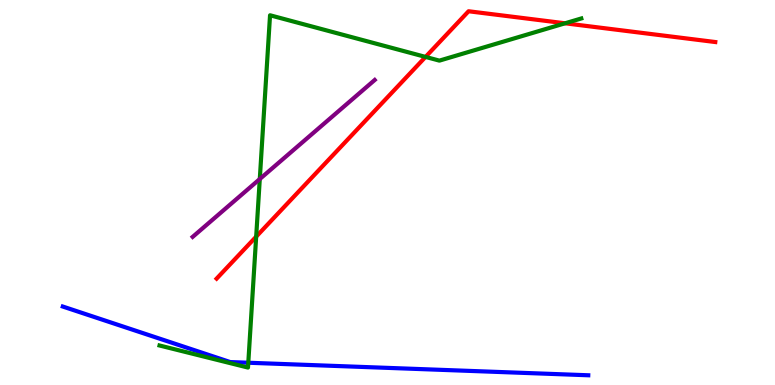[{'lines': ['blue', 'red'], 'intersections': []}, {'lines': ['green', 'red'], 'intersections': [{'x': 3.31, 'y': 3.85}, {'x': 5.49, 'y': 8.52}, {'x': 7.29, 'y': 9.4}]}, {'lines': ['purple', 'red'], 'intersections': []}, {'lines': ['blue', 'green'], 'intersections': [{'x': 3.2, 'y': 0.578}]}, {'lines': ['blue', 'purple'], 'intersections': []}, {'lines': ['green', 'purple'], 'intersections': [{'x': 3.35, 'y': 5.35}]}]